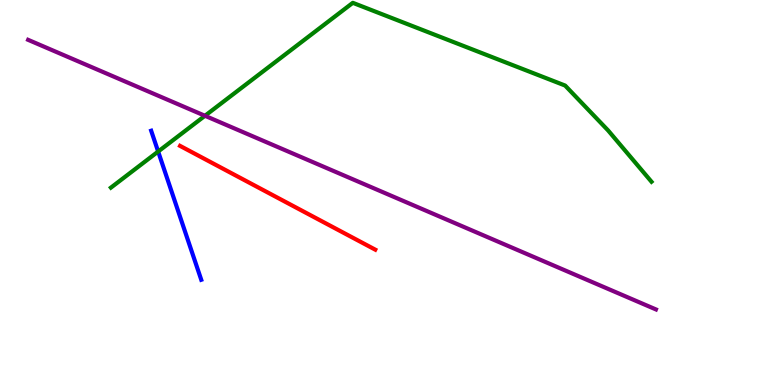[{'lines': ['blue', 'red'], 'intersections': []}, {'lines': ['green', 'red'], 'intersections': []}, {'lines': ['purple', 'red'], 'intersections': []}, {'lines': ['blue', 'green'], 'intersections': [{'x': 2.04, 'y': 6.06}]}, {'lines': ['blue', 'purple'], 'intersections': []}, {'lines': ['green', 'purple'], 'intersections': [{'x': 2.64, 'y': 6.99}]}]